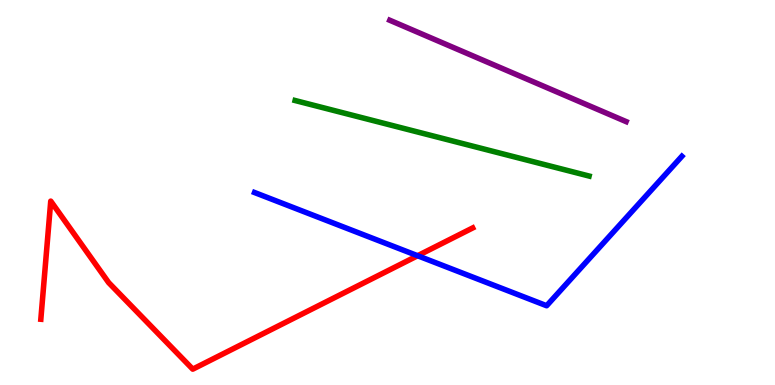[{'lines': ['blue', 'red'], 'intersections': [{'x': 5.39, 'y': 3.36}]}, {'lines': ['green', 'red'], 'intersections': []}, {'lines': ['purple', 'red'], 'intersections': []}, {'lines': ['blue', 'green'], 'intersections': []}, {'lines': ['blue', 'purple'], 'intersections': []}, {'lines': ['green', 'purple'], 'intersections': []}]